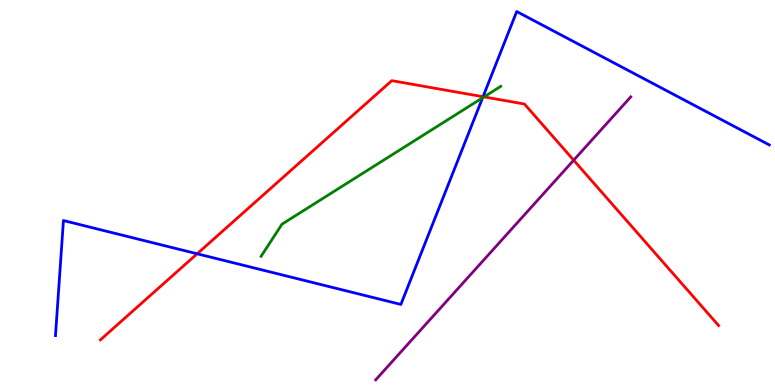[{'lines': ['blue', 'red'], 'intersections': [{'x': 2.54, 'y': 3.41}, {'x': 6.23, 'y': 7.49}]}, {'lines': ['green', 'red'], 'intersections': [{'x': 6.25, 'y': 7.48}]}, {'lines': ['purple', 'red'], 'intersections': [{'x': 7.4, 'y': 5.84}]}, {'lines': ['blue', 'green'], 'intersections': [{'x': 6.23, 'y': 7.46}]}, {'lines': ['blue', 'purple'], 'intersections': []}, {'lines': ['green', 'purple'], 'intersections': []}]